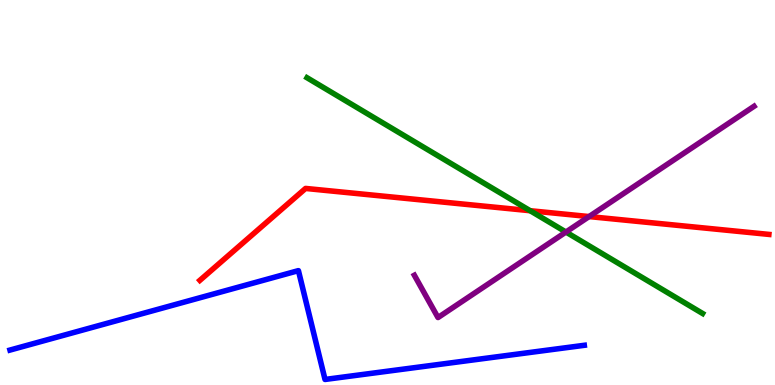[{'lines': ['blue', 'red'], 'intersections': []}, {'lines': ['green', 'red'], 'intersections': [{'x': 6.84, 'y': 4.53}]}, {'lines': ['purple', 'red'], 'intersections': [{'x': 7.6, 'y': 4.37}]}, {'lines': ['blue', 'green'], 'intersections': []}, {'lines': ['blue', 'purple'], 'intersections': []}, {'lines': ['green', 'purple'], 'intersections': [{'x': 7.3, 'y': 3.97}]}]